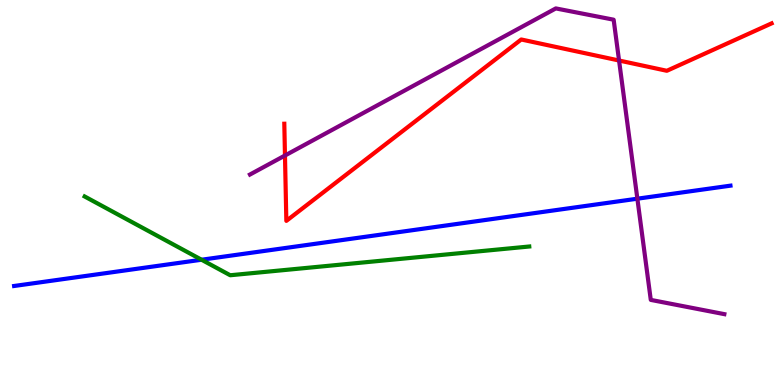[{'lines': ['blue', 'red'], 'intersections': []}, {'lines': ['green', 'red'], 'intersections': []}, {'lines': ['purple', 'red'], 'intersections': [{'x': 3.68, 'y': 5.96}, {'x': 7.99, 'y': 8.43}]}, {'lines': ['blue', 'green'], 'intersections': [{'x': 2.6, 'y': 3.25}]}, {'lines': ['blue', 'purple'], 'intersections': [{'x': 8.22, 'y': 4.84}]}, {'lines': ['green', 'purple'], 'intersections': []}]